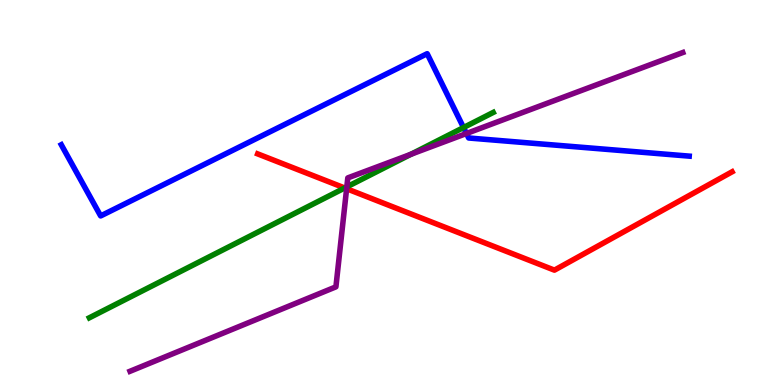[{'lines': ['blue', 'red'], 'intersections': []}, {'lines': ['green', 'red'], 'intersections': [{'x': 4.45, 'y': 5.12}]}, {'lines': ['purple', 'red'], 'intersections': [{'x': 4.47, 'y': 5.1}]}, {'lines': ['blue', 'green'], 'intersections': [{'x': 5.98, 'y': 6.69}]}, {'lines': ['blue', 'purple'], 'intersections': [{'x': 6.02, 'y': 6.53}]}, {'lines': ['green', 'purple'], 'intersections': [{'x': 4.48, 'y': 5.15}, {'x': 5.3, 'y': 5.99}]}]